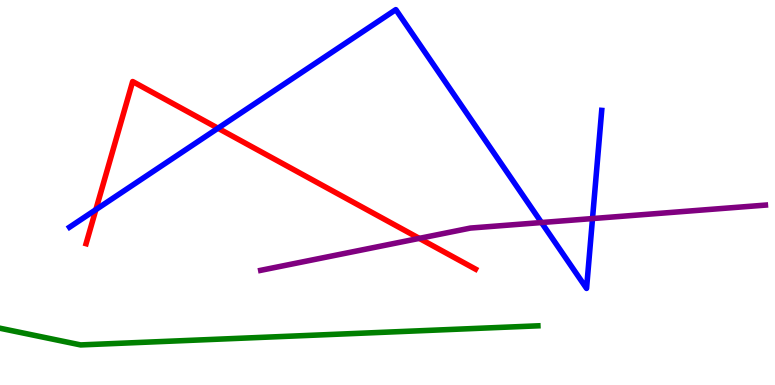[{'lines': ['blue', 'red'], 'intersections': [{'x': 1.24, 'y': 4.55}, {'x': 2.81, 'y': 6.67}]}, {'lines': ['green', 'red'], 'intersections': []}, {'lines': ['purple', 'red'], 'intersections': [{'x': 5.41, 'y': 3.81}]}, {'lines': ['blue', 'green'], 'intersections': []}, {'lines': ['blue', 'purple'], 'intersections': [{'x': 6.99, 'y': 4.22}, {'x': 7.65, 'y': 4.32}]}, {'lines': ['green', 'purple'], 'intersections': []}]